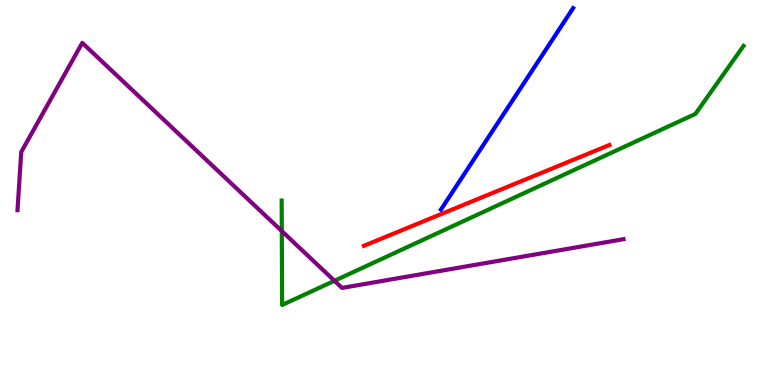[{'lines': ['blue', 'red'], 'intersections': []}, {'lines': ['green', 'red'], 'intersections': []}, {'lines': ['purple', 'red'], 'intersections': []}, {'lines': ['blue', 'green'], 'intersections': []}, {'lines': ['blue', 'purple'], 'intersections': []}, {'lines': ['green', 'purple'], 'intersections': [{'x': 3.64, 'y': 4.0}, {'x': 4.32, 'y': 2.71}]}]